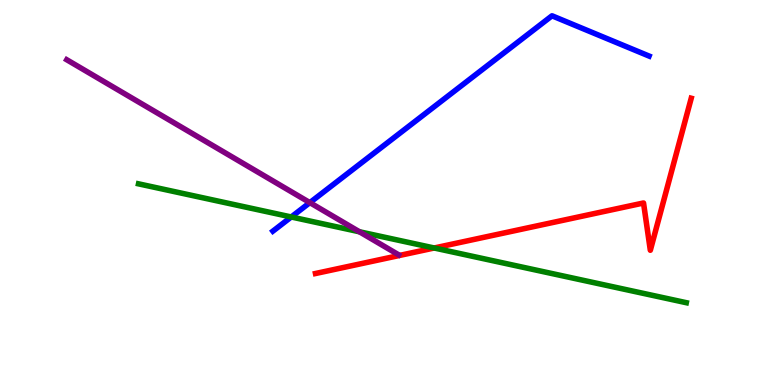[{'lines': ['blue', 'red'], 'intersections': []}, {'lines': ['green', 'red'], 'intersections': [{'x': 5.6, 'y': 3.56}]}, {'lines': ['purple', 'red'], 'intersections': []}, {'lines': ['blue', 'green'], 'intersections': [{'x': 3.76, 'y': 4.36}]}, {'lines': ['blue', 'purple'], 'intersections': [{'x': 4.0, 'y': 4.74}]}, {'lines': ['green', 'purple'], 'intersections': [{'x': 4.64, 'y': 3.98}]}]